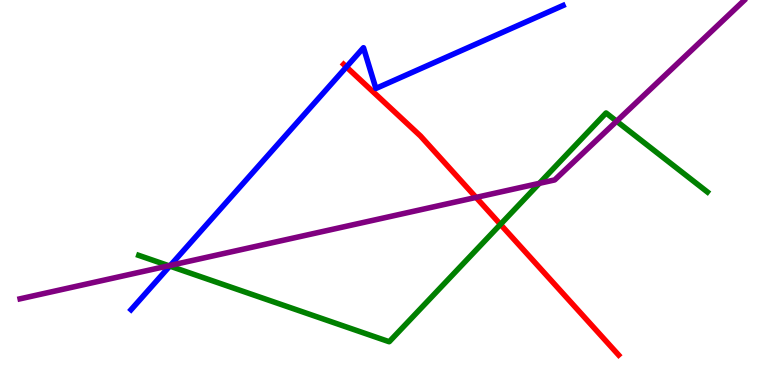[{'lines': ['blue', 'red'], 'intersections': [{'x': 4.47, 'y': 8.26}]}, {'lines': ['green', 'red'], 'intersections': [{'x': 6.46, 'y': 4.17}]}, {'lines': ['purple', 'red'], 'intersections': [{'x': 6.14, 'y': 4.87}]}, {'lines': ['blue', 'green'], 'intersections': [{'x': 2.19, 'y': 3.09}]}, {'lines': ['blue', 'purple'], 'intersections': [{'x': 2.2, 'y': 3.11}]}, {'lines': ['green', 'purple'], 'intersections': [{'x': 2.18, 'y': 3.1}, {'x': 6.96, 'y': 5.24}, {'x': 7.96, 'y': 6.85}]}]